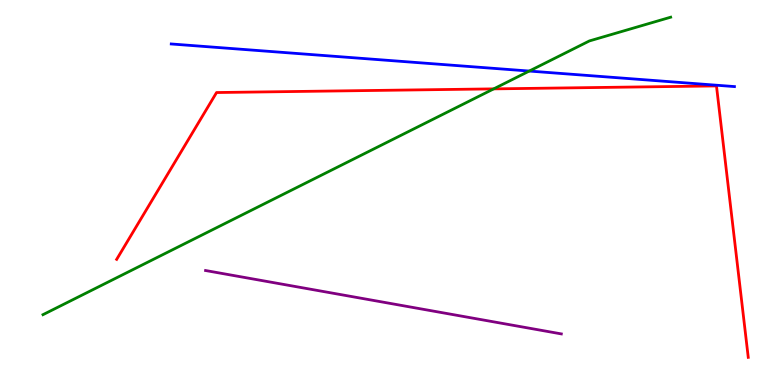[{'lines': ['blue', 'red'], 'intersections': []}, {'lines': ['green', 'red'], 'intersections': [{'x': 6.37, 'y': 7.69}]}, {'lines': ['purple', 'red'], 'intersections': []}, {'lines': ['blue', 'green'], 'intersections': [{'x': 6.83, 'y': 8.15}]}, {'lines': ['blue', 'purple'], 'intersections': []}, {'lines': ['green', 'purple'], 'intersections': []}]